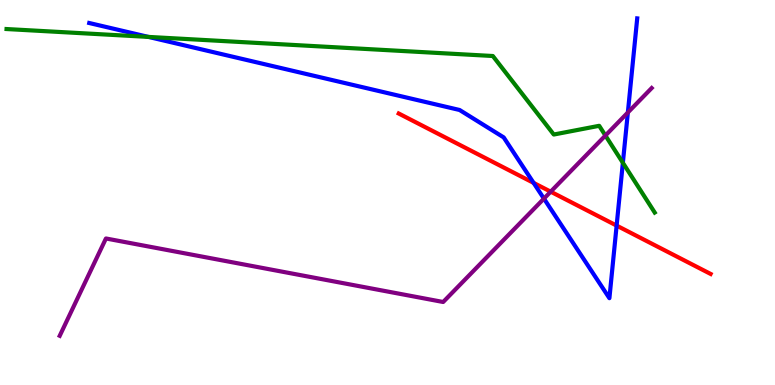[{'lines': ['blue', 'red'], 'intersections': [{'x': 6.89, 'y': 5.25}, {'x': 7.96, 'y': 4.14}]}, {'lines': ['green', 'red'], 'intersections': []}, {'lines': ['purple', 'red'], 'intersections': [{'x': 7.11, 'y': 5.02}]}, {'lines': ['blue', 'green'], 'intersections': [{'x': 1.91, 'y': 9.04}, {'x': 8.04, 'y': 5.77}]}, {'lines': ['blue', 'purple'], 'intersections': [{'x': 7.02, 'y': 4.84}, {'x': 8.1, 'y': 7.08}]}, {'lines': ['green', 'purple'], 'intersections': [{'x': 7.81, 'y': 6.48}]}]